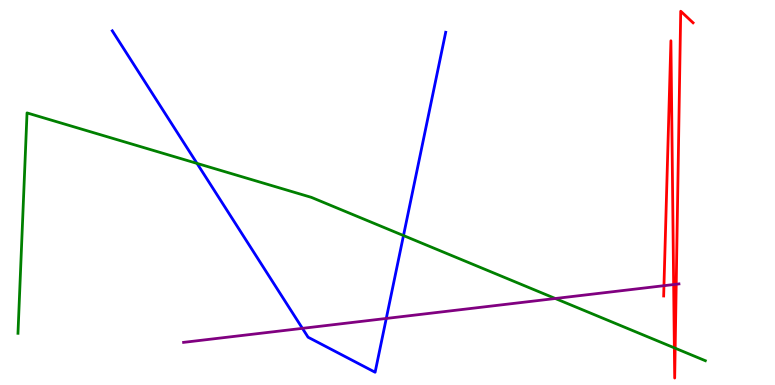[{'lines': ['blue', 'red'], 'intersections': []}, {'lines': ['green', 'red'], 'intersections': [{'x': 8.7, 'y': 0.965}, {'x': 8.71, 'y': 0.956}]}, {'lines': ['purple', 'red'], 'intersections': [{'x': 8.57, 'y': 2.58}, {'x': 8.69, 'y': 2.61}, {'x': 8.73, 'y': 2.62}]}, {'lines': ['blue', 'green'], 'intersections': [{'x': 2.54, 'y': 5.76}, {'x': 5.21, 'y': 3.88}]}, {'lines': ['blue', 'purple'], 'intersections': [{'x': 3.9, 'y': 1.47}, {'x': 4.98, 'y': 1.73}]}, {'lines': ['green', 'purple'], 'intersections': [{'x': 7.17, 'y': 2.25}]}]